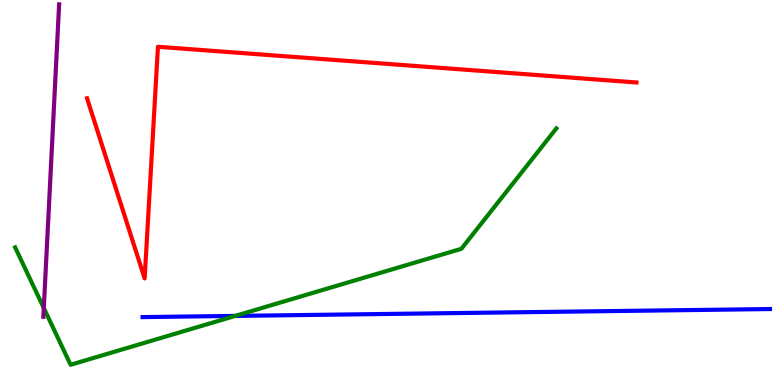[{'lines': ['blue', 'red'], 'intersections': []}, {'lines': ['green', 'red'], 'intersections': []}, {'lines': ['purple', 'red'], 'intersections': []}, {'lines': ['blue', 'green'], 'intersections': [{'x': 3.04, 'y': 1.79}]}, {'lines': ['blue', 'purple'], 'intersections': []}, {'lines': ['green', 'purple'], 'intersections': [{'x': 0.565, 'y': 2.0}]}]